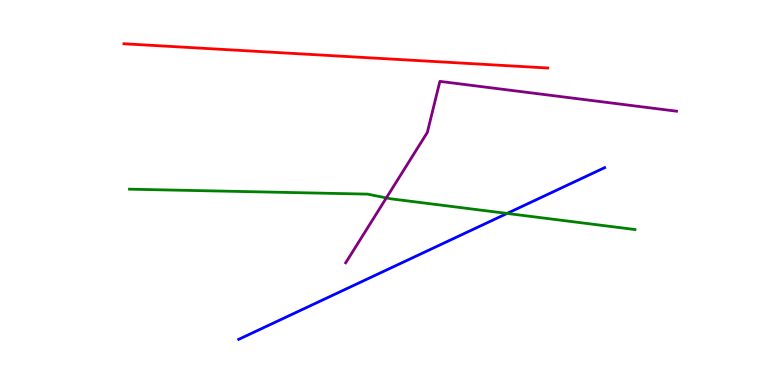[{'lines': ['blue', 'red'], 'intersections': []}, {'lines': ['green', 'red'], 'intersections': []}, {'lines': ['purple', 'red'], 'intersections': []}, {'lines': ['blue', 'green'], 'intersections': [{'x': 6.54, 'y': 4.46}]}, {'lines': ['blue', 'purple'], 'intersections': []}, {'lines': ['green', 'purple'], 'intersections': [{'x': 4.98, 'y': 4.86}]}]